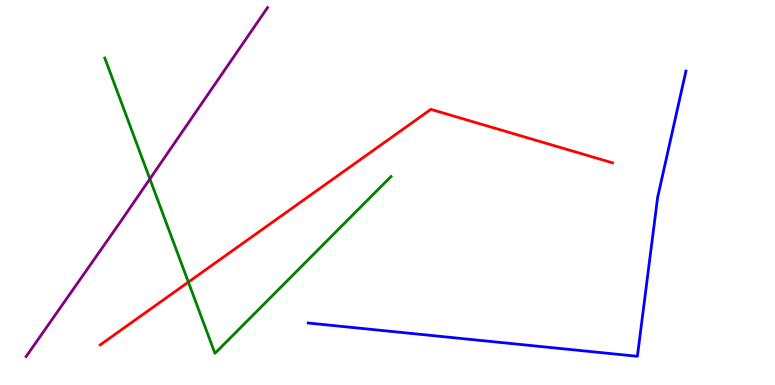[{'lines': ['blue', 'red'], 'intersections': []}, {'lines': ['green', 'red'], 'intersections': [{'x': 2.43, 'y': 2.67}]}, {'lines': ['purple', 'red'], 'intersections': []}, {'lines': ['blue', 'green'], 'intersections': []}, {'lines': ['blue', 'purple'], 'intersections': []}, {'lines': ['green', 'purple'], 'intersections': [{'x': 1.93, 'y': 5.35}]}]